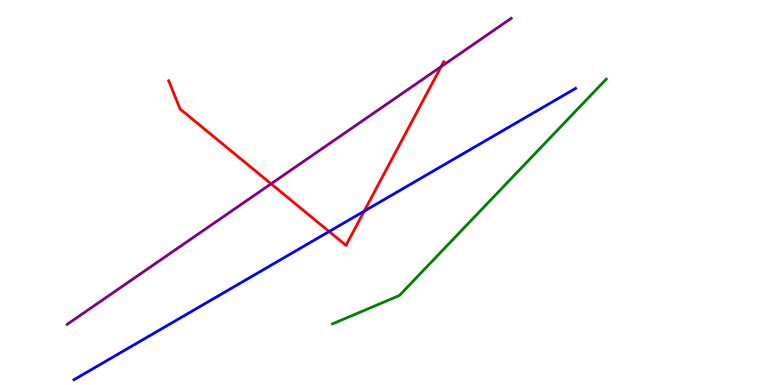[{'lines': ['blue', 'red'], 'intersections': [{'x': 4.25, 'y': 3.99}, {'x': 4.7, 'y': 4.51}]}, {'lines': ['green', 'red'], 'intersections': []}, {'lines': ['purple', 'red'], 'intersections': [{'x': 3.5, 'y': 5.23}, {'x': 5.69, 'y': 8.27}]}, {'lines': ['blue', 'green'], 'intersections': []}, {'lines': ['blue', 'purple'], 'intersections': []}, {'lines': ['green', 'purple'], 'intersections': []}]